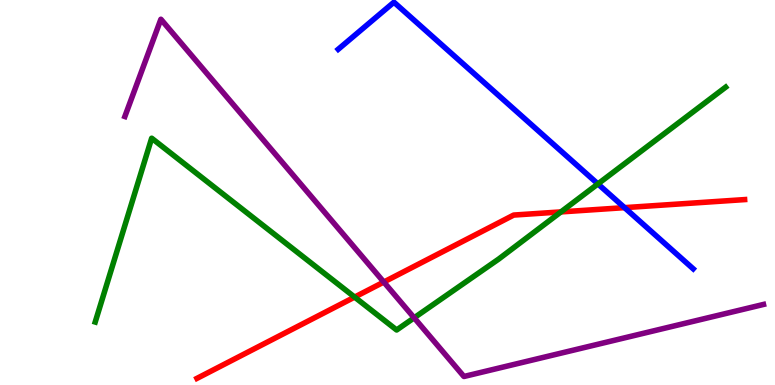[{'lines': ['blue', 'red'], 'intersections': [{'x': 8.06, 'y': 4.61}]}, {'lines': ['green', 'red'], 'intersections': [{'x': 4.58, 'y': 2.28}, {'x': 7.24, 'y': 4.5}]}, {'lines': ['purple', 'red'], 'intersections': [{'x': 4.95, 'y': 2.67}]}, {'lines': ['blue', 'green'], 'intersections': [{'x': 7.71, 'y': 5.22}]}, {'lines': ['blue', 'purple'], 'intersections': []}, {'lines': ['green', 'purple'], 'intersections': [{'x': 5.34, 'y': 1.75}]}]